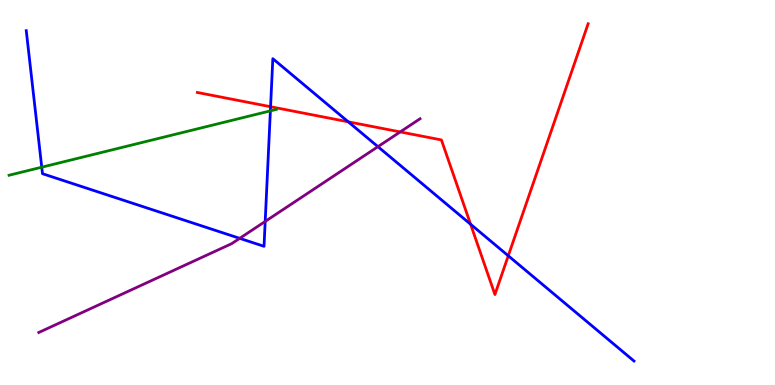[{'lines': ['blue', 'red'], 'intersections': [{'x': 3.49, 'y': 7.23}, {'x': 4.49, 'y': 6.84}, {'x': 6.07, 'y': 4.18}, {'x': 6.56, 'y': 3.36}]}, {'lines': ['green', 'red'], 'intersections': []}, {'lines': ['purple', 'red'], 'intersections': [{'x': 5.16, 'y': 6.57}]}, {'lines': ['blue', 'green'], 'intersections': [{'x': 0.539, 'y': 5.66}, {'x': 3.49, 'y': 7.12}]}, {'lines': ['blue', 'purple'], 'intersections': [{'x': 3.09, 'y': 3.81}, {'x': 3.42, 'y': 4.25}, {'x': 4.88, 'y': 6.19}]}, {'lines': ['green', 'purple'], 'intersections': []}]